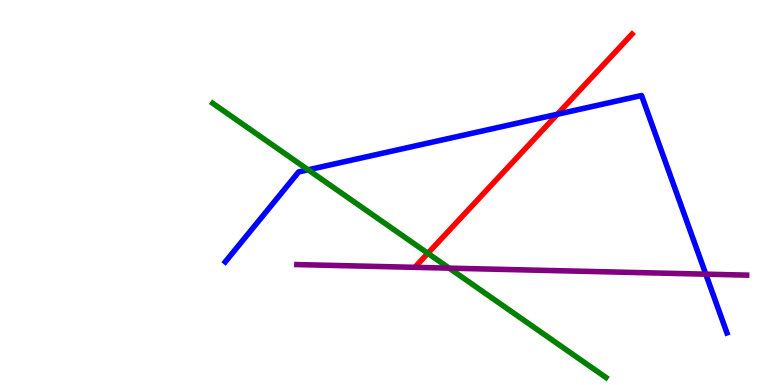[{'lines': ['blue', 'red'], 'intersections': [{'x': 7.19, 'y': 7.03}]}, {'lines': ['green', 'red'], 'intersections': [{'x': 5.52, 'y': 3.42}]}, {'lines': ['purple', 'red'], 'intersections': []}, {'lines': ['blue', 'green'], 'intersections': [{'x': 3.98, 'y': 5.59}]}, {'lines': ['blue', 'purple'], 'intersections': [{'x': 9.11, 'y': 2.88}]}, {'lines': ['green', 'purple'], 'intersections': [{'x': 5.8, 'y': 3.04}]}]